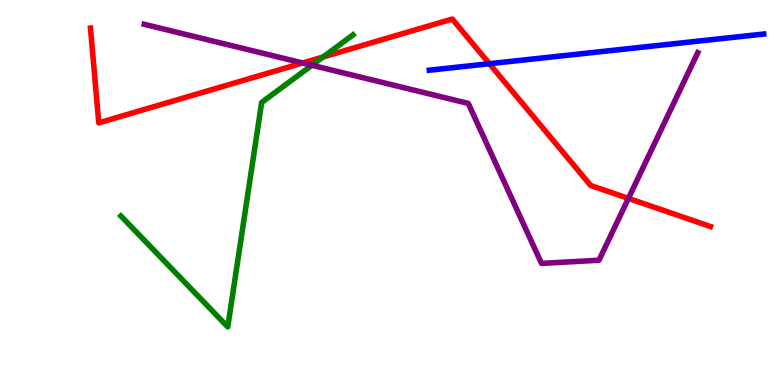[{'lines': ['blue', 'red'], 'intersections': [{'x': 6.31, 'y': 8.35}]}, {'lines': ['green', 'red'], 'intersections': [{'x': 4.17, 'y': 8.52}]}, {'lines': ['purple', 'red'], 'intersections': [{'x': 3.91, 'y': 8.36}, {'x': 8.11, 'y': 4.85}]}, {'lines': ['blue', 'green'], 'intersections': []}, {'lines': ['blue', 'purple'], 'intersections': []}, {'lines': ['green', 'purple'], 'intersections': [{'x': 4.02, 'y': 8.31}]}]